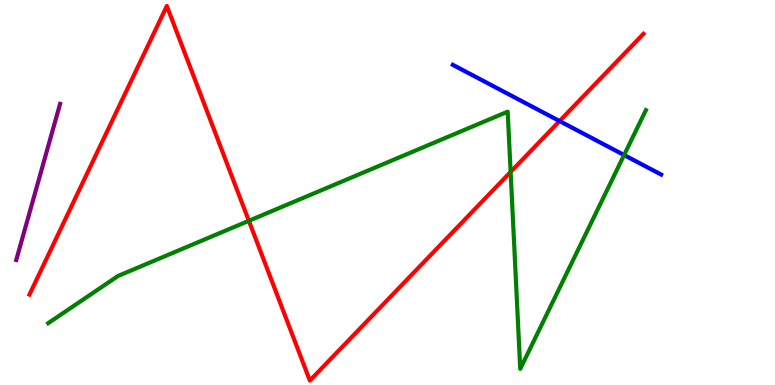[{'lines': ['blue', 'red'], 'intersections': [{'x': 7.22, 'y': 6.86}]}, {'lines': ['green', 'red'], 'intersections': [{'x': 3.21, 'y': 4.26}, {'x': 6.59, 'y': 5.53}]}, {'lines': ['purple', 'red'], 'intersections': []}, {'lines': ['blue', 'green'], 'intersections': [{'x': 8.05, 'y': 5.97}]}, {'lines': ['blue', 'purple'], 'intersections': []}, {'lines': ['green', 'purple'], 'intersections': []}]